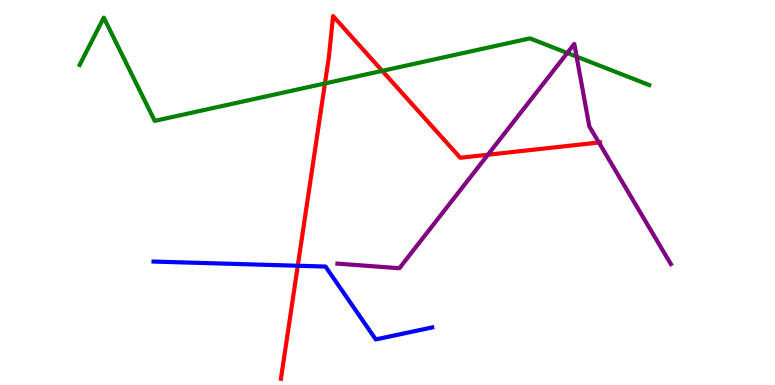[{'lines': ['blue', 'red'], 'intersections': [{'x': 3.84, 'y': 3.1}]}, {'lines': ['green', 'red'], 'intersections': [{'x': 4.19, 'y': 7.83}, {'x': 4.93, 'y': 8.16}]}, {'lines': ['purple', 'red'], 'intersections': [{'x': 6.3, 'y': 5.98}, {'x': 7.73, 'y': 6.3}]}, {'lines': ['blue', 'green'], 'intersections': []}, {'lines': ['blue', 'purple'], 'intersections': []}, {'lines': ['green', 'purple'], 'intersections': [{'x': 7.32, 'y': 8.62}, {'x': 7.44, 'y': 8.53}]}]